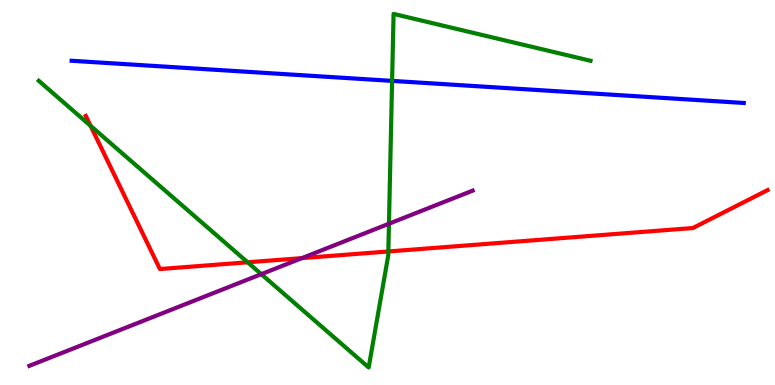[{'lines': ['blue', 'red'], 'intersections': []}, {'lines': ['green', 'red'], 'intersections': [{'x': 1.17, 'y': 6.73}, {'x': 3.2, 'y': 3.19}, {'x': 5.01, 'y': 3.47}]}, {'lines': ['purple', 'red'], 'intersections': [{'x': 3.9, 'y': 3.3}]}, {'lines': ['blue', 'green'], 'intersections': [{'x': 5.06, 'y': 7.9}]}, {'lines': ['blue', 'purple'], 'intersections': []}, {'lines': ['green', 'purple'], 'intersections': [{'x': 3.37, 'y': 2.88}, {'x': 5.02, 'y': 4.19}]}]